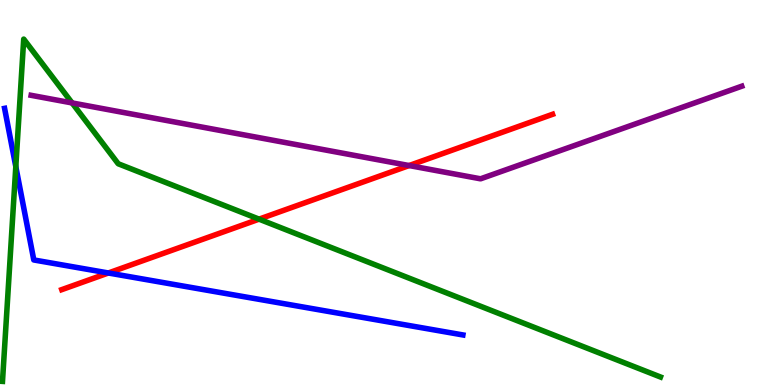[{'lines': ['blue', 'red'], 'intersections': [{'x': 1.4, 'y': 2.91}]}, {'lines': ['green', 'red'], 'intersections': [{'x': 3.34, 'y': 4.31}]}, {'lines': ['purple', 'red'], 'intersections': [{'x': 5.28, 'y': 5.7}]}, {'lines': ['blue', 'green'], 'intersections': [{'x': 0.204, 'y': 5.67}]}, {'lines': ['blue', 'purple'], 'intersections': []}, {'lines': ['green', 'purple'], 'intersections': [{'x': 0.93, 'y': 7.33}]}]